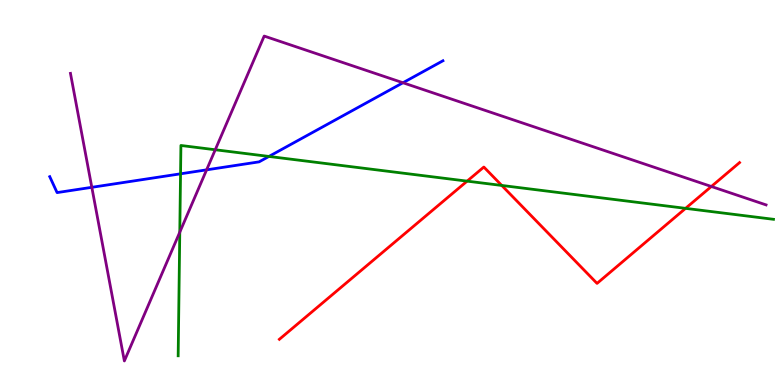[{'lines': ['blue', 'red'], 'intersections': []}, {'lines': ['green', 'red'], 'intersections': [{'x': 6.03, 'y': 5.3}, {'x': 6.47, 'y': 5.18}, {'x': 8.85, 'y': 4.59}]}, {'lines': ['purple', 'red'], 'intersections': [{'x': 9.18, 'y': 5.16}]}, {'lines': ['blue', 'green'], 'intersections': [{'x': 2.33, 'y': 5.49}, {'x': 3.47, 'y': 5.94}]}, {'lines': ['blue', 'purple'], 'intersections': [{'x': 1.18, 'y': 5.13}, {'x': 2.67, 'y': 5.59}, {'x': 5.2, 'y': 7.85}]}, {'lines': ['green', 'purple'], 'intersections': [{'x': 2.32, 'y': 3.97}, {'x': 2.78, 'y': 6.11}]}]